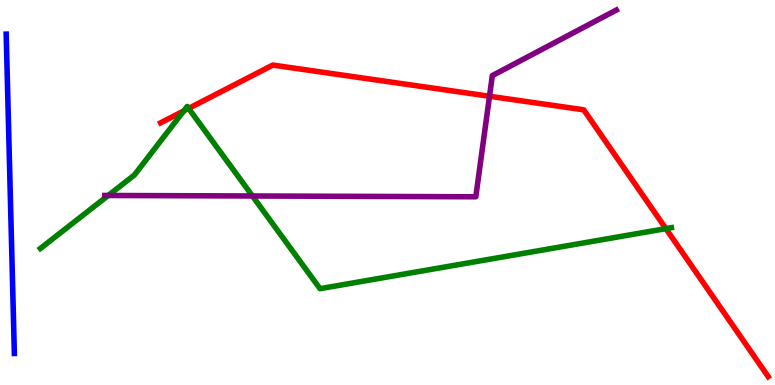[{'lines': ['blue', 'red'], 'intersections': []}, {'lines': ['green', 'red'], 'intersections': [{'x': 2.37, 'y': 7.12}, {'x': 2.43, 'y': 7.18}, {'x': 8.59, 'y': 4.06}]}, {'lines': ['purple', 'red'], 'intersections': [{'x': 6.32, 'y': 7.5}]}, {'lines': ['blue', 'green'], 'intersections': []}, {'lines': ['blue', 'purple'], 'intersections': []}, {'lines': ['green', 'purple'], 'intersections': [{'x': 1.4, 'y': 4.92}, {'x': 3.26, 'y': 4.91}]}]